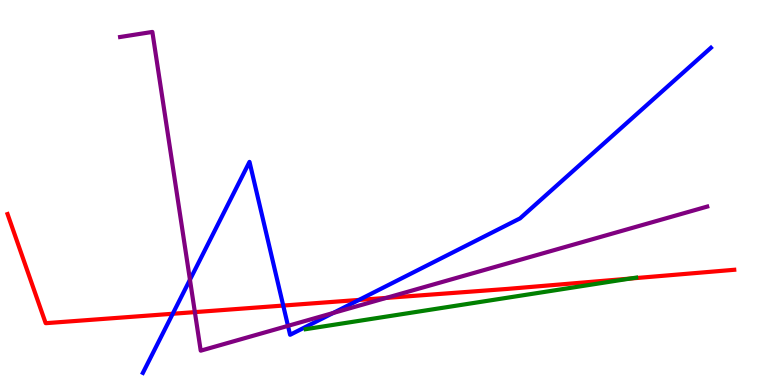[{'lines': ['blue', 'red'], 'intersections': [{'x': 2.23, 'y': 1.85}, {'x': 3.65, 'y': 2.06}, {'x': 4.63, 'y': 2.21}]}, {'lines': ['green', 'red'], 'intersections': [{'x': 8.13, 'y': 2.76}]}, {'lines': ['purple', 'red'], 'intersections': [{'x': 2.51, 'y': 1.89}, {'x': 4.98, 'y': 2.26}]}, {'lines': ['blue', 'green'], 'intersections': []}, {'lines': ['blue', 'purple'], 'intersections': [{'x': 2.45, 'y': 2.73}, {'x': 3.72, 'y': 1.54}, {'x': 4.3, 'y': 1.87}]}, {'lines': ['green', 'purple'], 'intersections': []}]